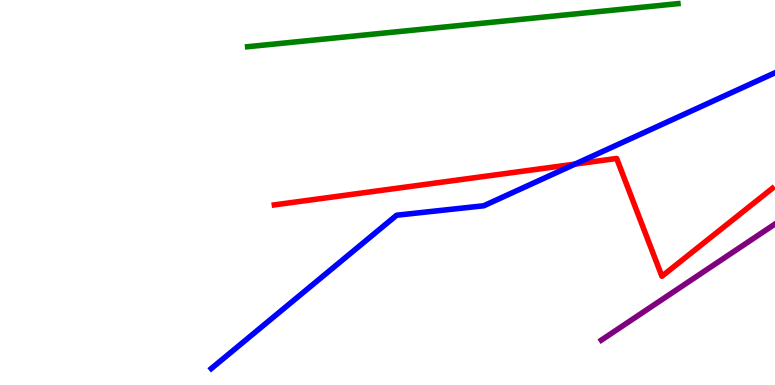[{'lines': ['blue', 'red'], 'intersections': [{'x': 7.42, 'y': 5.74}]}, {'lines': ['green', 'red'], 'intersections': []}, {'lines': ['purple', 'red'], 'intersections': []}, {'lines': ['blue', 'green'], 'intersections': []}, {'lines': ['blue', 'purple'], 'intersections': []}, {'lines': ['green', 'purple'], 'intersections': []}]